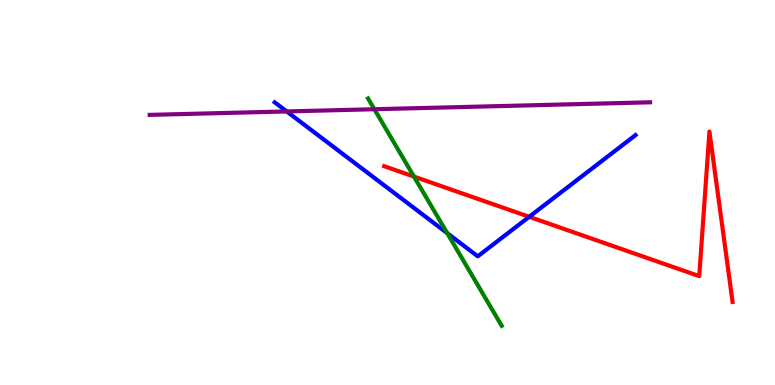[{'lines': ['blue', 'red'], 'intersections': [{'x': 6.83, 'y': 4.37}]}, {'lines': ['green', 'red'], 'intersections': [{'x': 5.34, 'y': 5.41}]}, {'lines': ['purple', 'red'], 'intersections': []}, {'lines': ['blue', 'green'], 'intersections': [{'x': 5.77, 'y': 3.94}]}, {'lines': ['blue', 'purple'], 'intersections': [{'x': 3.7, 'y': 7.11}]}, {'lines': ['green', 'purple'], 'intersections': [{'x': 4.83, 'y': 7.16}]}]